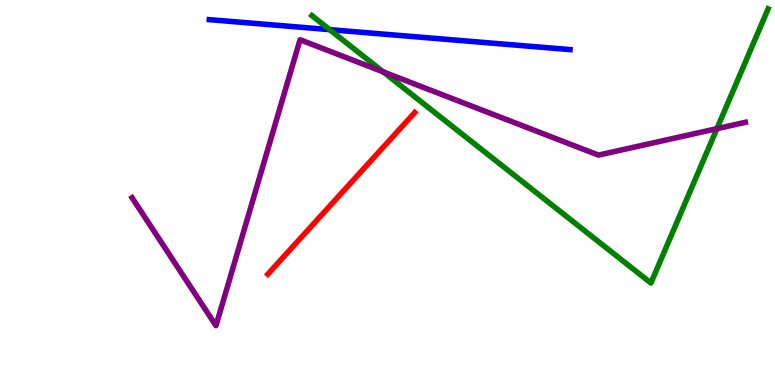[{'lines': ['blue', 'red'], 'intersections': []}, {'lines': ['green', 'red'], 'intersections': []}, {'lines': ['purple', 'red'], 'intersections': []}, {'lines': ['blue', 'green'], 'intersections': [{'x': 4.25, 'y': 9.23}]}, {'lines': ['blue', 'purple'], 'intersections': []}, {'lines': ['green', 'purple'], 'intersections': [{'x': 4.94, 'y': 8.13}, {'x': 9.25, 'y': 6.66}]}]